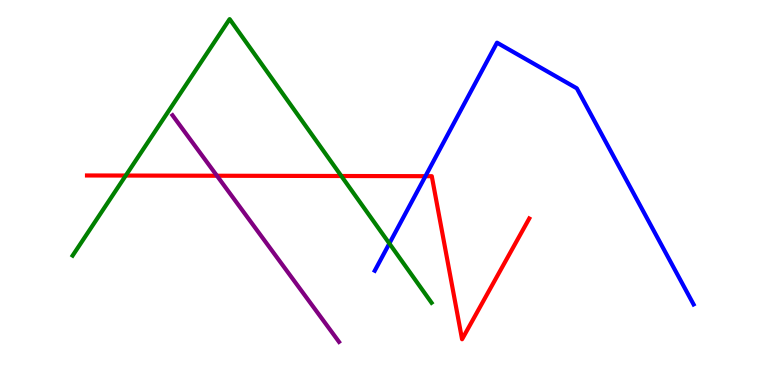[{'lines': ['blue', 'red'], 'intersections': [{'x': 5.49, 'y': 5.42}]}, {'lines': ['green', 'red'], 'intersections': [{'x': 1.62, 'y': 5.44}, {'x': 4.4, 'y': 5.43}]}, {'lines': ['purple', 'red'], 'intersections': [{'x': 2.8, 'y': 5.44}]}, {'lines': ['blue', 'green'], 'intersections': [{'x': 5.02, 'y': 3.68}]}, {'lines': ['blue', 'purple'], 'intersections': []}, {'lines': ['green', 'purple'], 'intersections': []}]